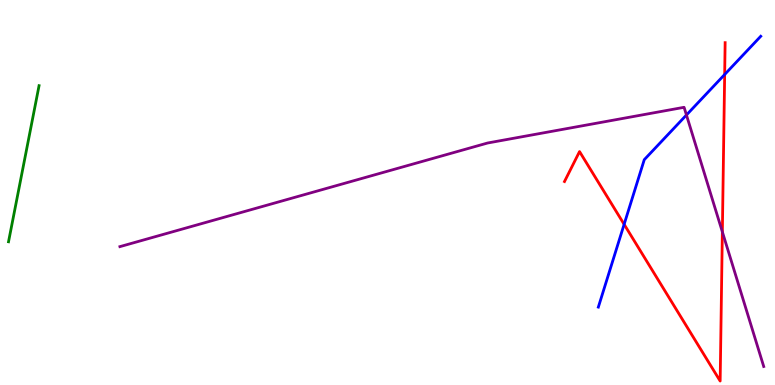[{'lines': ['blue', 'red'], 'intersections': [{'x': 8.05, 'y': 4.17}, {'x': 9.35, 'y': 8.06}]}, {'lines': ['green', 'red'], 'intersections': []}, {'lines': ['purple', 'red'], 'intersections': [{'x': 9.32, 'y': 3.98}]}, {'lines': ['blue', 'green'], 'intersections': []}, {'lines': ['blue', 'purple'], 'intersections': [{'x': 8.86, 'y': 7.01}]}, {'lines': ['green', 'purple'], 'intersections': []}]